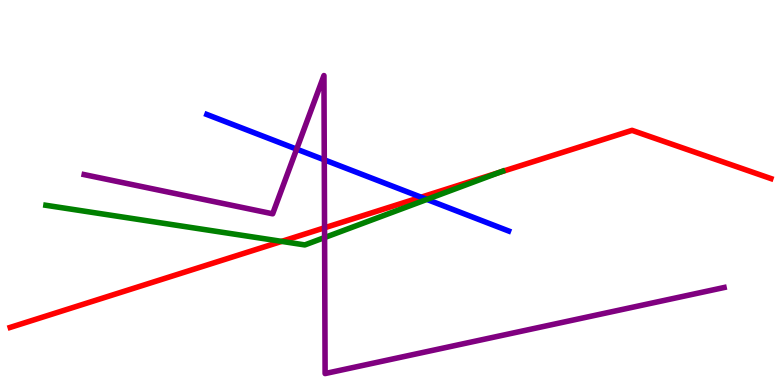[{'lines': ['blue', 'red'], 'intersections': [{'x': 5.43, 'y': 4.88}]}, {'lines': ['green', 'red'], 'intersections': [{'x': 3.63, 'y': 3.73}, {'x': 6.44, 'y': 5.52}]}, {'lines': ['purple', 'red'], 'intersections': [{'x': 4.19, 'y': 4.08}]}, {'lines': ['blue', 'green'], 'intersections': [{'x': 5.51, 'y': 4.82}]}, {'lines': ['blue', 'purple'], 'intersections': [{'x': 3.83, 'y': 6.13}, {'x': 4.18, 'y': 5.85}]}, {'lines': ['green', 'purple'], 'intersections': [{'x': 4.19, 'y': 3.83}]}]